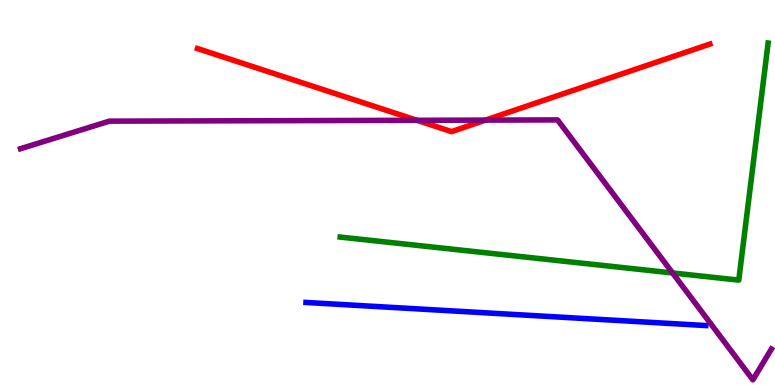[{'lines': ['blue', 'red'], 'intersections': []}, {'lines': ['green', 'red'], 'intersections': []}, {'lines': ['purple', 'red'], 'intersections': [{'x': 5.38, 'y': 6.88}, {'x': 6.26, 'y': 6.88}]}, {'lines': ['blue', 'green'], 'intersections': []}, {'lines': ['blue', 'purple'], 'intersections': []}, {'lines': ['green', 'purple'], 'intersections': [{'x': 8.68, 'y': 2.91}]}]